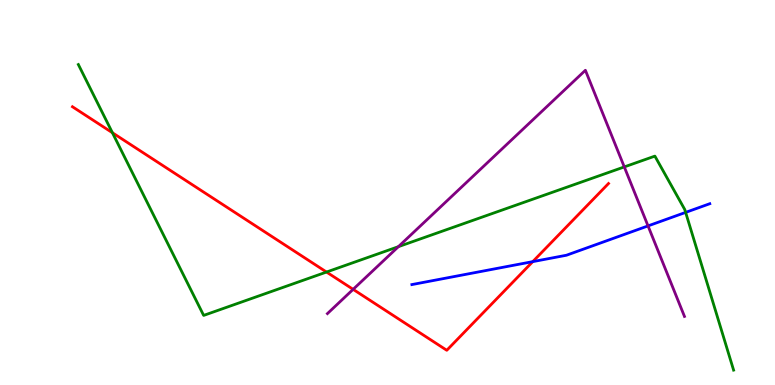[{'lines': ['blue', 'red'], 'intersections': [{'x': 6.87, 'y': 3.2}]}, {'lines': ['green', 'red'], 'intersections': [{'x': 1.45, 'y': 6.55}, {'x': 4.21, 'y': 2.93}]}, {'lines': ['purple', 'red'], 'intersections': [{'x': 4.56, 'y': 2.48}]}, {'lines': ['blue', 'green'], 'intersections': [{'x': 8.85, 'y': 4.48}]}, {'lines': ['blue', 'purple'], 'intersections': [{'x': 8.36, 'y': 4.13}]}, {'lines': ['green', 'purple'], 'intersections': [{'x': 5.14, 'y': 3.59}, {'x': 8.06, 'y': 5.66}]}]